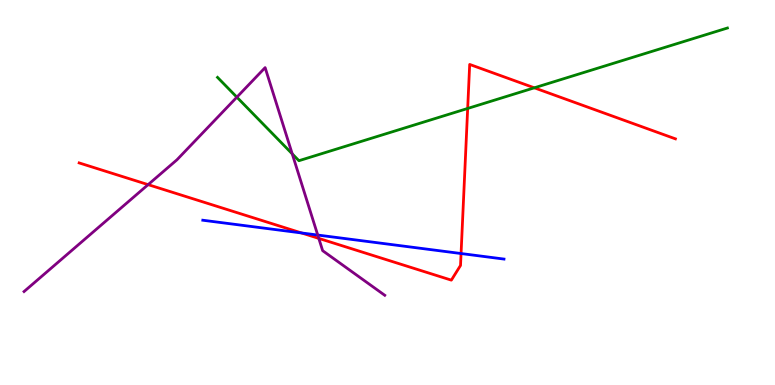[{'lines': ['blue', 'red'], 'intersections': [{'x': 3.89, 'y': 3.95}, {'x': 5.95, 'y': 3.41}]}, {'lines': ['green', 'red'], 'intersections': [{'x': 6.03, 'y': 7.18}, {'x': 6.89, 'y': 7.72}]}, {'lines': ['purple', 'red'], 'intersections': [{'x': 1.91, 'y': 5.2}, {'x': 4.11, 'y': 3.81}]}, {'lines': ['blue', 'green'], 'intersections': []}, {'lines': ['blue', 'purple'], 'intersections': [{'x': 4.1, 'y': 3.89}]}, {'lines': ['green', 'purple'], 'intersections': [{'x': 3.06, 'y': 7.48}, {'x': 3.77, 'y': 6.0}]}]